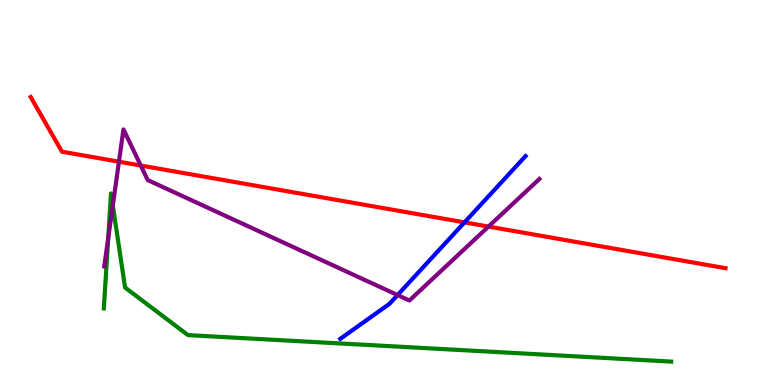[{'lines': ['blue', 'red'], 'intersections': [{'x': 5.99, 'y': 4.22}]}, {'lines': ['green', 'red'], 'intersections': []}, {'lines': ['purple', 'red'], 'intersections': [{'x': 1.53, 'y': 5.8}, {'x': 1.82, 'y': 5.7}, {'x': 6.3, 'y': 4.11}]}, {'lines': ['blue', 'green'], 'intersections': []}, {'lines': ['blue', 'purple'], 'intersections': [{'x': 5.13, 'y': 2.34}]}, {'lines': ['green', 'purple'], 'intersections': [{'x': 1.4, 'y': 3.81}, {'x': 1.46, 'y': 4.66}]}]